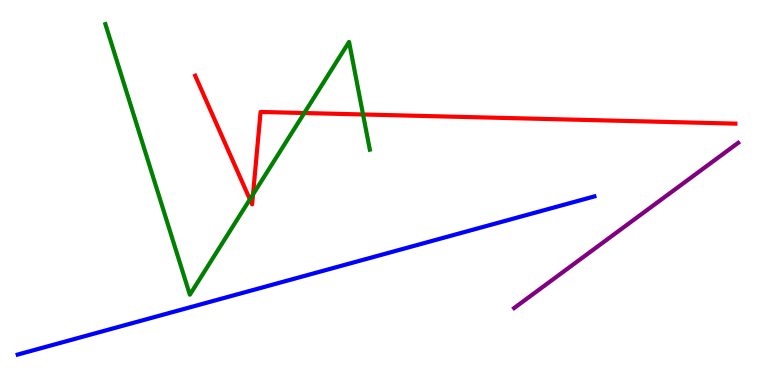[{'lines': ['blue', 'red'], 'intersections': []}, {'lines': ['green', 'red'], 'intersections': [{'x': 3.22, 'y': 4.82}, {'x': 3.26, 'y': 4.95}, {'x': 3.93, 'y': 7.06}, {'x': 4.68, 'y': 7.03}]}, {'lines': ['purple', 'red'], 'intersections': []}, {'lines': ['blue', 'green'], 'intersections': []}, {'lines': ['blue', 'purple'], 'intersections': []}, {'lines': ['green', 'purple'], 'intersections': []}]